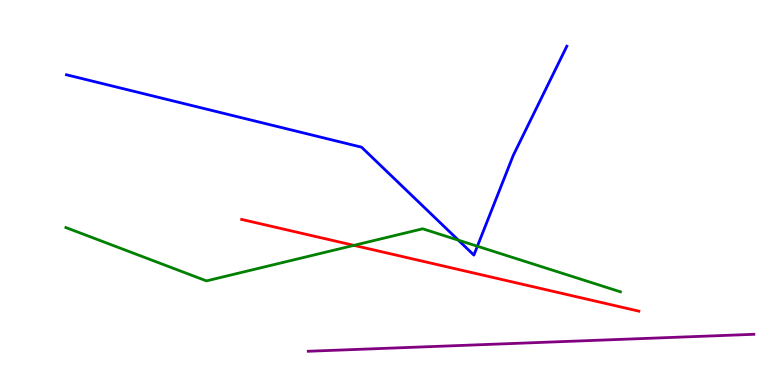[{'lines': ['blue', 'red'], 'intersections': []}, {'lines': ['green', 'red'], 'intersections': [{'x': 4.57, 'y': 3.63}]}, {'lines': ['purple', 'red'], 'intersections': []}, {'lines': ['blue', 'green'], 'intersections': [{'x': 5.91, 'y': 3.76}, {'x': 6.16, 'y': 3.6}]}, {'lines': ['blue', 'purple'], 'intersections': []}, {'lines': ['green', 'purple'], 'intersections': []}]